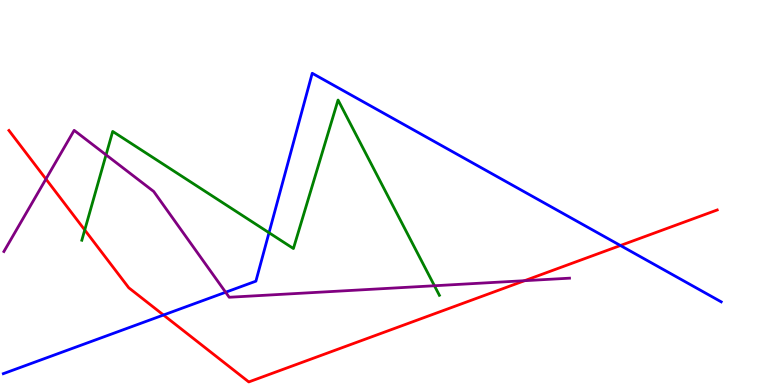[{'lines': ['blue', 'red'], 'intersections': [{'x': 2.11, 'y': 1.82}, {'x': 8.01, 'y': 3.62}]}, {'lines': ['green', 'red'], 'intersections': [{'x': 1.09, 'y': 4.03}]}, {'lines': ['purple', 'red'], 'intersections': [{'x': 0.593, 'y': 5.35}, {'x': 6.77, 'y': 2.71}]}, {'lines': ['blue', 'green'], 'intersections': [{'x': 3.47, 'y': 3.96}]}, {'lines': ['blue', 'purple'], 'intersections': [{'x': 2.91, 'y': 2.41}]}, {'lines': ['green', 'purple'], 'intersections': [{'x': 1.37, 'y': 5.98}, {'x': 5.61, 'y': 2.58}]}]